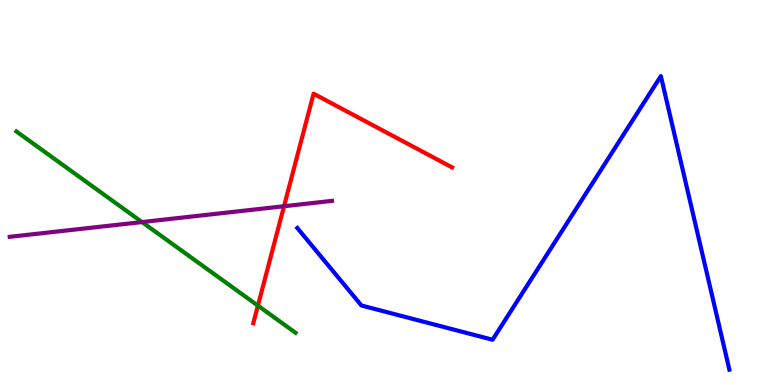[{'lines': ['blue', 'red'], 'intersections': []}, {'lines': ['green', 'red'], 'intersections': [{'x': 3.33, 'y': 2.06}]}, {'lines': ['purple', 'red'], 'intersections': [{'x': 3.66, 'y': 4.64}]}, {'lines': ['blue', 'green'], 'intersections': []}, {'lines': ['blue', 'purple'], 'intersections': []}, {'lines': ['green', 'purple'], 'intersections': [{'x': 1.83, 'y': 4.23}]}]